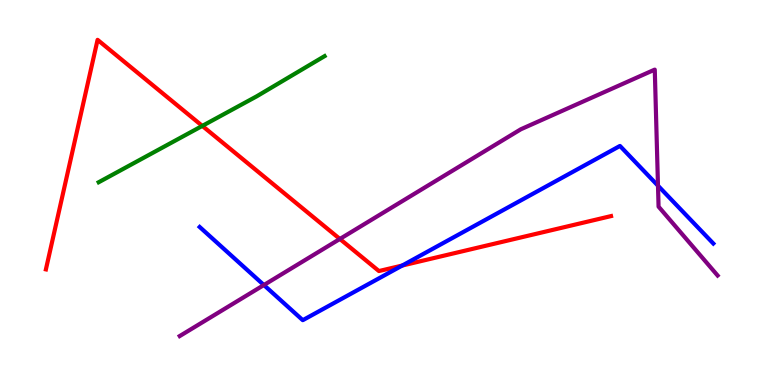[{'lines': ['blue', 'red'], 'intersections': [{'x': 5.19, 'y': 3.1}]}, {'lines': ['green', 'red'], 'intersections': [{'x': 2.61, 'y': 6.73}]}, {'lines': ['purple', 'red'], 'intersections': [{'x': 4.39, 'y': 3.79}]}, {'lines': ['blue', 'green'], 'intersections': []}, {'lines': ['blue', 'purple'], 'intersections': [{'x': 3.4, 'y': 2.6}, {'x': 8.49, 'y': 5.18}]}, {'lines': ['green', 'purple'], 'intersections': []}]